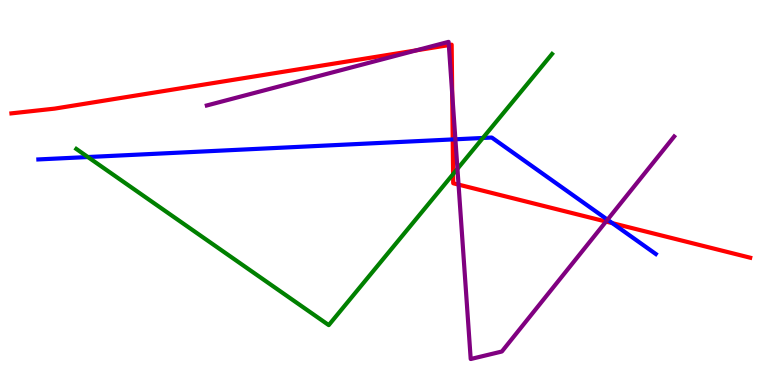[{'lines': ['blue', 'red'], 'intersections': [{'x': 5.84, 'y': 6.38}, {'x': 7.9, 'y': 4.2}]}, {'lines': ['green', 'red'], 'intersections': [{'x': 5.85, 'y': 5.48}]}, {'lines': ['purple', 'red'], 'intersections': [{'x': 5.37, 'y': 8.69}, {'x': 5.79, 'y': 8.83}, {'x': 5.83, 'y': 7.57}, {'x': 5.92, 'y': 5.21}, {'x': 7.82, 'y': 4.25}]}, {'lines': ['blue', 'green'], 'intersections': [{'x': 1.13, 'y': 5.92}, {'x': 6.23, 'y': 6.42}]}, {'lines': ['blue', 'purple'], 'intersections': [{'x': 5.88, 'y': 6.38}, {'x': 7.84, 'y': 4.29}]}, {'lines': ['green', 'purple'], 'intersections': [{'x': 5.9, 'y': 5.61}]}]